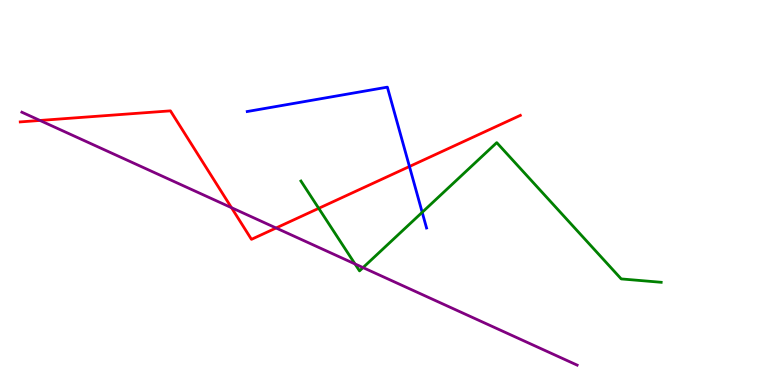[{'lines': ['blue', 'red'], 'intersections': [{'x': 5.28, 'y': 5.68}]}, {'lines': ['green', 'red'], 'intersections': [{'x': 4.11, 'y': 4.59}]}, {'lines': ['purple', 'red'], 'intersections': [{'x': 0.516, 'y': 6.87}, {'x': 2.99, 'y': 4.61}, {'x': 3.56, 'y': 4.08}]}, {'lines': ['blue', 'green'], 'intersections': [{'x': 5.45, 'y': 4.49}]}, {'lines': ['blue', 'purple'], 'intersections': []}, {'lines': ['green', 'purple'], 'intersections': [{'x': 4.58, 'y': 3.14}, {'x': 4.68, 'y': 3.05}]}]